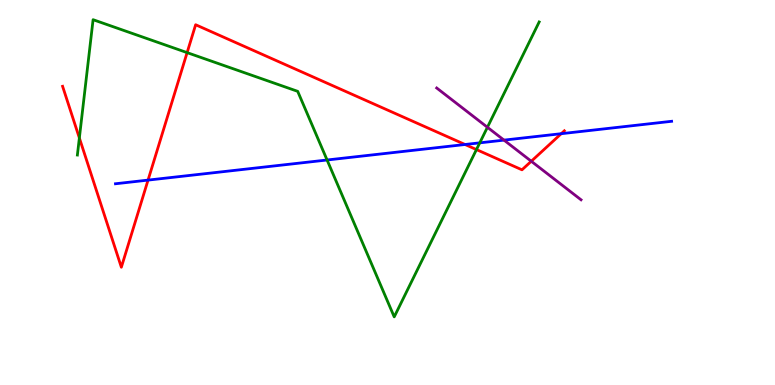[{'lines': ['blue', 'red'], 'intersections': [{'x': 1.91, 'y': 5.32}, {'x': 6.0, 'y': 6.25}, {'x': 7.24, 'y': 6.53}]}, {'lines': ['green', 'red'], 'intersections': [{'x': 1.02, 'y': 6.42}, {'x': 2.41, 'y': 8.63}, {'x': 6.15, 'y': 6.11}]}, {'lines': ['purple', 'red'], 'intersections': [{'x': 6.86, 'y': 5.81}]}, {'lines': ['blue', 'green'], 'intersections': [{'x': 4.22, 'y': 5.84}, {'x': 6.19, 'y': 6.29}]}, {'lines': ['blue', 'purple'], 'intersections': [{'x': 6.5, 'y': 6.36}]}, {'lines': ['green', 'purple'], 'intersections': [{'x': 6.29, 'y': 6.69}]}]